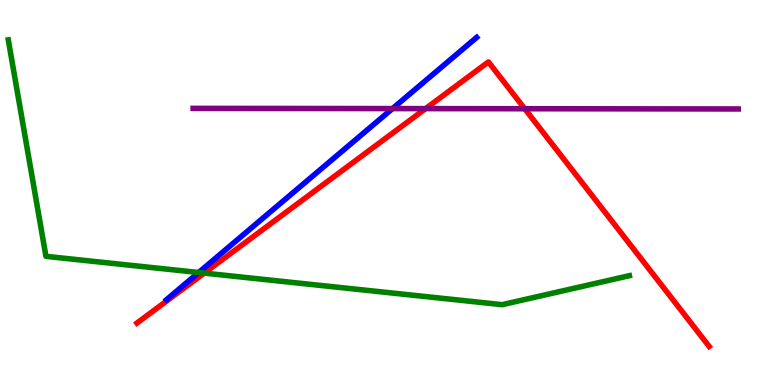[{'lines': ['blue', 'red'], 'intersections': []}, {'lines': ['green', 'red'], 'intersections': [{'x': 2.63, 'y': 2.91}]}, {'lines': ['purple', 'red'], 'intersections': [{'x': 5.49, 'y': 7.18}, {'x': 6.77, 'y': 7.18}]}, {'lines': ['blue', 'green'], 'intersections': [{'x': 2.56, 'y': 2.92}]}, {'lines': ['blue', 'purple'], 'intersections': [{'x': 5.06, 'y': 7.18}]}, {'lines': ['green', 'purple'], 'intersections': []}]